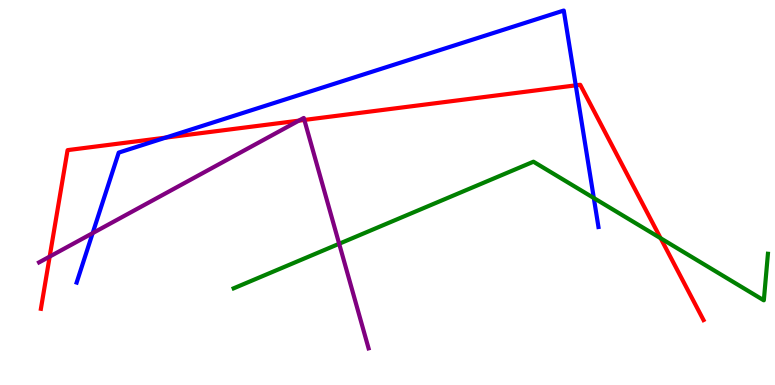[{'lines': ['blue', 'red'], 'intersections': [{'x': 2.14, 'y': 6.43}, {'x': 7.43, 'y': 7.78}]}, {'lines': ['green', 'red'], 'intersections': [{'x': 8.52, 'y': 3.81}]}, {'lines': ['purple', 'red'], 'intersections': [{'x': 0.641, 'y': 3.34}, {'x': 3.86, 'y': 6.87}, {'x': 3.93, 'y': 6.88}]}, {'lines': ['blue', 'green'], 'intersections': [{'x': 7.66, 'y': 4.86}]}, {'lines': ['blue', 'purple'], 'intersections': [{'x': 1.2, 'y': 3.94}]}, {'lines': ['green', 'purple'], 'intersections': [{'x': 4.38, 'y': 3.67}]}]